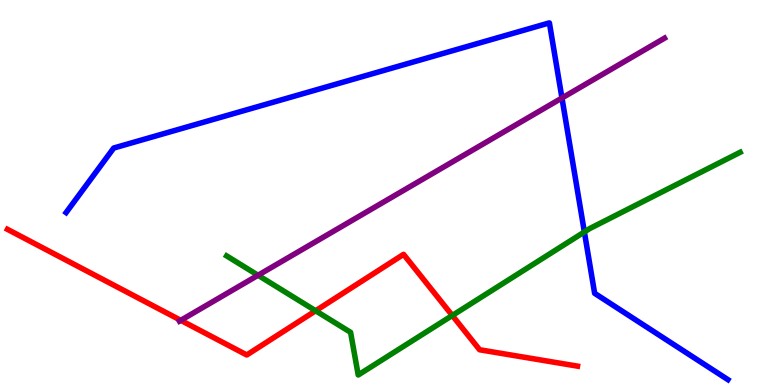[{'lines': ['blue', 'red'], 'intersections': []}, {'lines': ['green', 'red'], 'intersections': [{'x': 4.07, 'y': 1.93}, {'x': 5.84, 'y': 1.81}]}, {'lines': ['purple', 'red'], 'intersections': [{'x': 2.33, 'y': 1.68}]}, {'lines': ['blue', 'green'], 'intersections': [{'x': 7.54, 'y': 3.98}]}, {'lines': ['blue', 'purple'], 'intersections': [{'x': 7.25, 'y': 7.45}]}, {'lines': ['green', 'purple'], 'intersections': [{'x': 3.33, 'y': 2.85}]}]